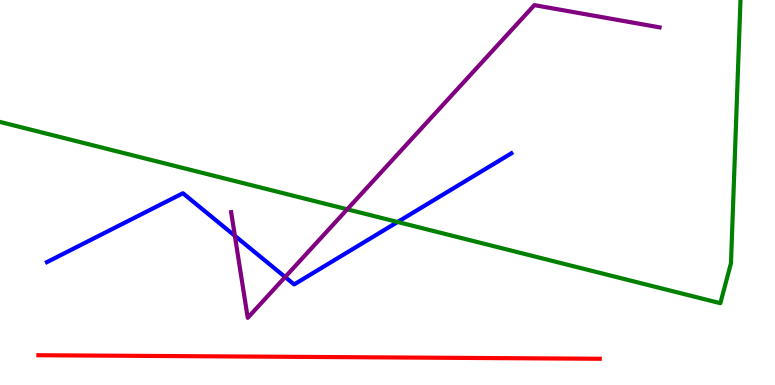[{'lines': ['blue', 'red'], 'intersections': []}, {'lines': ['green', 'red'], 'intersections': []}, {'lines': ['purple', 'red'], 'intersections': []}, {'lines': ['blue', 'green'], 'intersections': [{'x': 5.13, 'y': 4.23}]}, {'lines': ['blue', 'purple'], 'intersections': [{'x': 3.03, 'y': 3.88}, {'x': 3.68, 'y': 2.8}]}, {'lines': ['green', 'purple'], 'intersections': [{'x': 4.48, 'y': 4.56}]}]